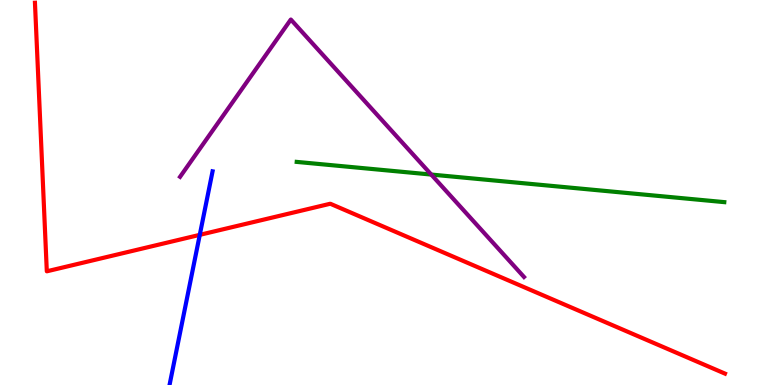[{'lines': ['blue', 'red'], 'intersections': [{'x': 2.58, 'y': 3.9}]}, {'lines': ['green', 'red'], 'intersections': []}, {'lines': ['purple', 'red'], 'intersections': []}, {'lines': ['blue', 'green'], 'intersections': []}, {'lines': ['blue', 'purple'], 'intersections': []}, {'lines': ['green', 'purple'], 'intersections': [{'x': 5.56, 'y': 5.47}]}]